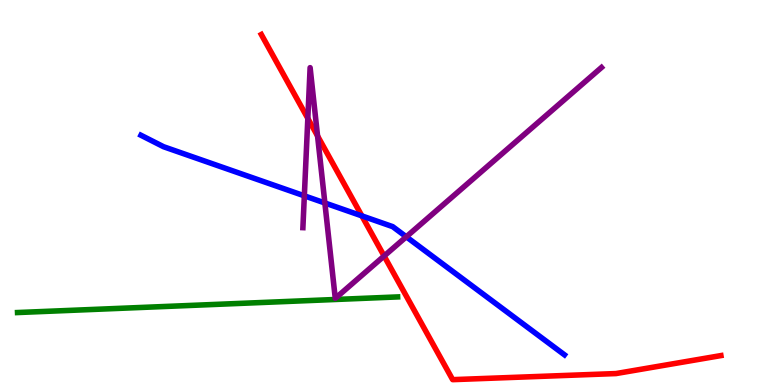[{'lines': ['blue', 'red'], 'intersections': [{'x': 4.67, 'y': 4.39}]}, {'lines': ['green', 'red'], 'intersections': []}, {'lines': ['purple', 'red'], 'intersections': [{'x': 3.97, 'y': 6.92}, {'x': 4.1, 'y': 6.47}, {'x': 4.96, 'y': 3.35}]}, {'lines': ['blue', 'green'], 'intersections': []}, {'lines': ['blue', 'purple'], 'intersections': [{'x': 3.93, 'y': 4.91}, {'x': 4.19, 'y': 4.73}, {'x': 5.24, 'y': 3.85}]}, {'lines': ['green', 'purple'], 'intersections': []}]